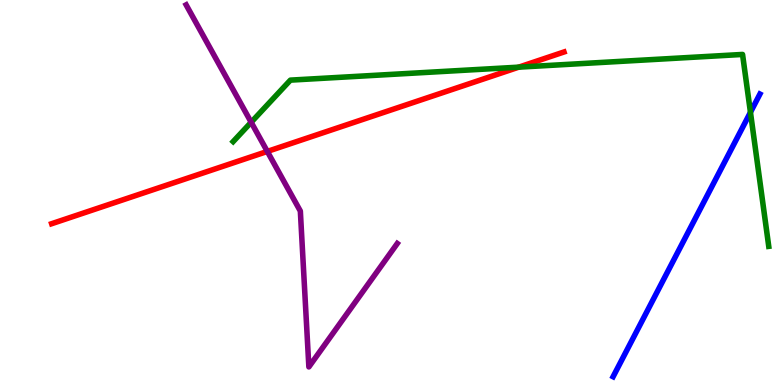[{'lines': ['blue', 'red'], 'intersections': []}, {'lines': ['green', 'red'], 'intersections': [{'x': 6.69, 'y': 8.26}]}, {'lines': ['purple', 'red'], 'intersections': [{'x': 3.45, 'y': 6.07}]}, {'lines': ['blue', 'green'], 'intersections': [{'x': 9.68, 'y': 7.08}]}, {'lines': ['blue', 'purple'], 'intersections': []}, {'lines': ['green', 'purple'], 'intersections': [{'x': 3.24, 'y': 6.82}]}]